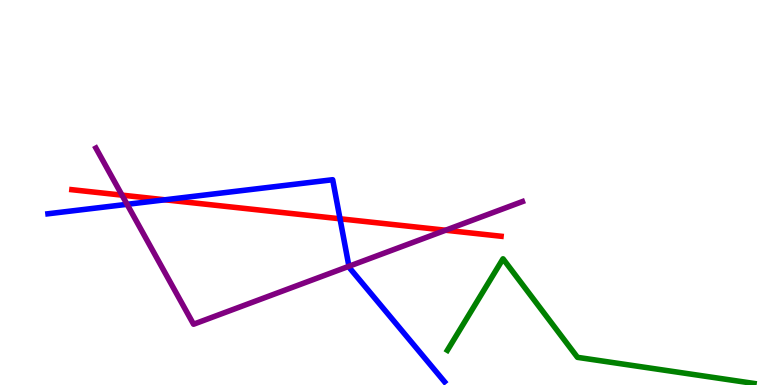[{'lines': ['blue', 'red'], 'intersections': [{'x': 2.13, 'y': 4.81}, {'x': 4.39, 'y': 4.32}]}, {'lines': ['green', 'red'], 'intersections': []}, {'lines': ['purple', 'red'], 'intersections': [{'x': 1.57, 'y': 4.93}, {'x': 5.75, 'y': 4.02}]}, {'lines': ['blue', 'green'], 'intersections': []}, {'lines': ['blue', 'purple'], 'intersections': [{'x': 1.64, 'y': 4.69}, {'x': 4.5, 'y': 3.08}]}, {'lines': ['green', 'purple'], 'intersections': []}]